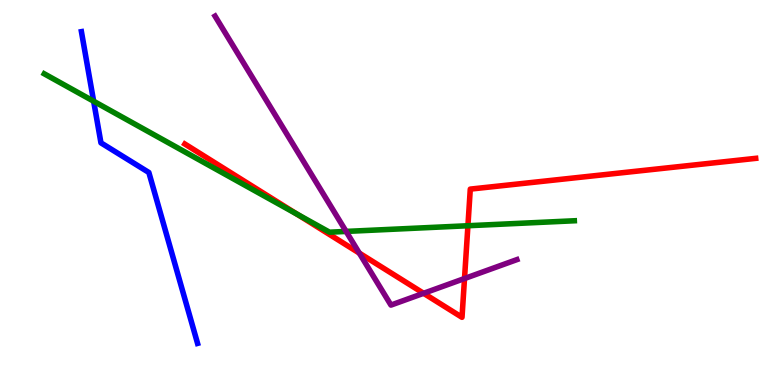[{'lines': ['blue', 'red'], 'intersections': []}, {'lines': ['green', 'red'], 'intersections': [{'x': 3.83, 'y': 4.44}, {'x': 6.04, 'y': 4.14}]}, {'lines': ['purple', 'red'], 'intersections': [{'x': 4.64, 'y': 3.43}, {'x': 5.47, 'y': 2.38}, {'x': 5.99, 'y': 2.77}]}, {'lines': ['blue', 'green'], 'intersections': [{'x': 1.21, 'y': 7.37}]}, {'lines': ['blue', 'purple'], 'intersections': []}, {'lines': ['green', 'purple'], 'intersections': [{'x': 4.47, 'y': 3.99}]}]